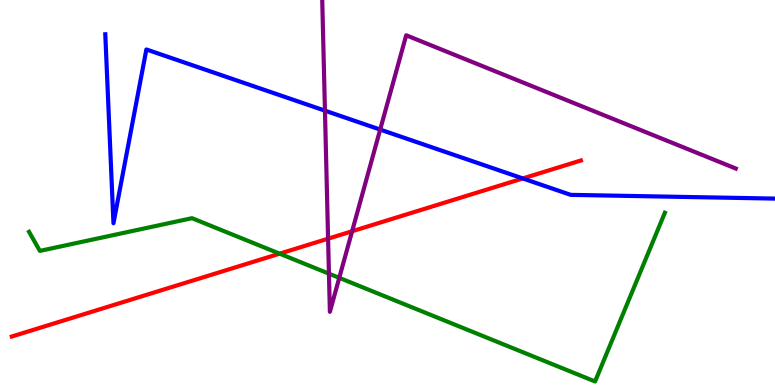[{'lines': ['blue', 'red'], 'intersections': [{'x': 6.75, 'y': 5.36}]}, {'lines': ['green', 'red'], 'intersections': [{'x': 3.61, 'y': 3.41}]}, {'lines': ['purple', 'red'], 'intersections': [{'x': 4.23, 'y': 3.8}, {'x': 4.54, 'y': 3.99}]}, {'lines': ['blue', 'green'], 'intersections': []}, {'lines': ['blue', 'purple'], 'intersections': [{'x': 4.19, 'y': 7.13}, {'x': 4.91, 'y': 6.63}]}, {'lines': ['green', 'purple'], 'intersections': [{'x': 4.24, 'y': 2.89}, {'x': 4.38, 'y': 2.78}]}]